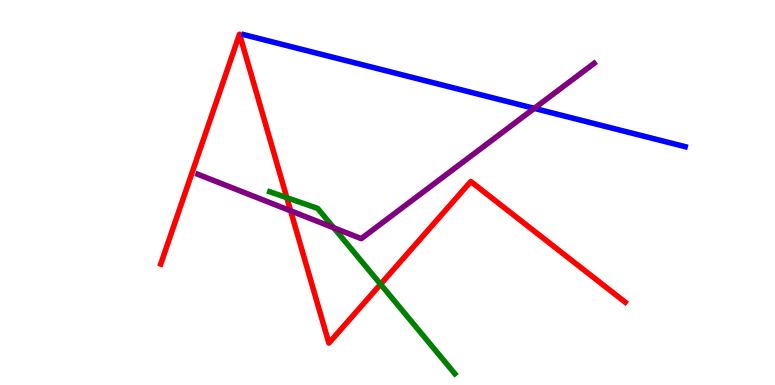[{'lines': ['blue', 'red'], 'intersections': []}, {'lines': ['green', 'red'], 'intersections': [{'x': 3.7, 'y': 4.87}, {'x': 4.91, 'y': 2.62}]}, {'lines': ['purple', 'red'], 'intersections': [{'x': 3.75, 'y': 4.52}]}, {'lines': ['blue', 'green'], 'intersections': []}, {'lines': ['blue', 'purple'], 'intersections': [{'x': 6.89, 'y': 7.19}]}, {'lines': ['green', 'purple'], 'intersections': [{'x': 4.31, 'y': 4.08}]}]